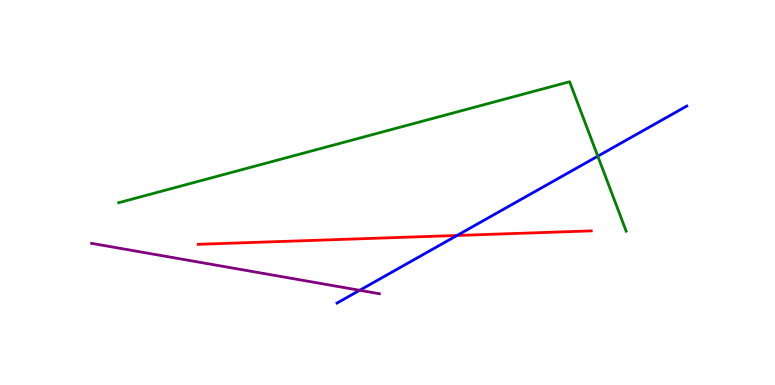[{'lines': ['blue', 'red'], 'intersections': [{'x': 5.9, 'y': 3.88}]}, {'lines': ['green', 'red'], 'intersections': []}, {'lines': ['purple', 'red'], 'intersections': []}, {'lines': ['blue', 'green'], 'intersections': [{'x': 7.71, 'y': 5.94}]}, {'lines': ['blue', 'purple'], 'intersections': [{'x': 4.64, 'y': 2.46}]}, {'lines': ['green', 'purple'], 'intersections': []}]